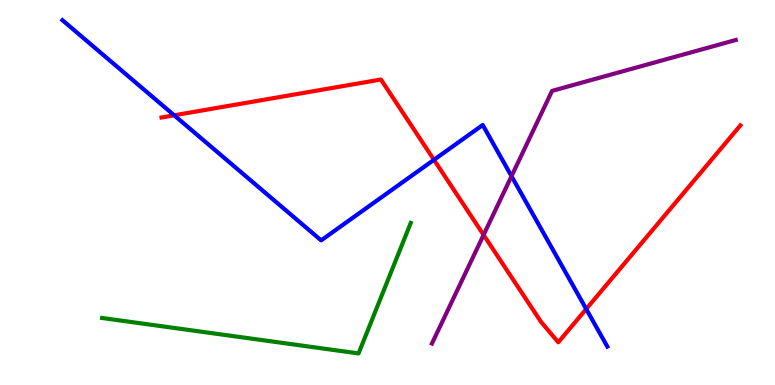[{'lines': ['blue', 'red'], 'intersections': [{'x': 2.25, 'y': 7.01}, {'x': 5.6, 'y': 5.85}, {'x': 7.56, 'y': 1.97}]}, {'lines': ['green', 'red'], 'intersections': []}, {'lines': ['purple', 'red'], 'intersections': [{'x': 6.24, 'y': 3.9}]}, {'lines': ['blue', 'green'], 'intersections': []}, {'lines': ['blue', 'purple'], 'intersections': [{'x': 6.6, 'y': 5.42}]}, {'lines': ['green', 'purple'], 'intersections': []}]